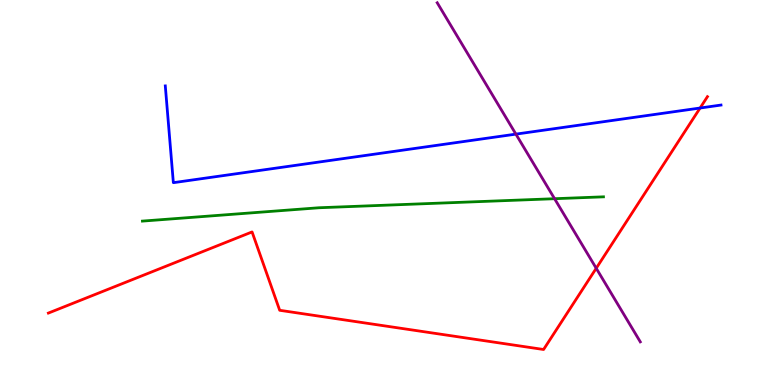[{'lines': ['blue', 'red'], 'intersections': [{'x': 9.03, 'y': 7.19}]}, {'lines': ['green', 'red'], 'intersections': []}, {'lines': ['purple', 'red'], 'intersections': [{'x': 7.69, 'y': 3.03}]}, {'lines': ['blue', 'green'], 'intersections': []}, {'lines': ['blue', 'purple'], 'intersections': [{'x': 6.66, 'y': 6.52}]}, {'lines': ['green', 'purple'], 'intersections': [{'x': 7.16, 'y': 4.84}]}]